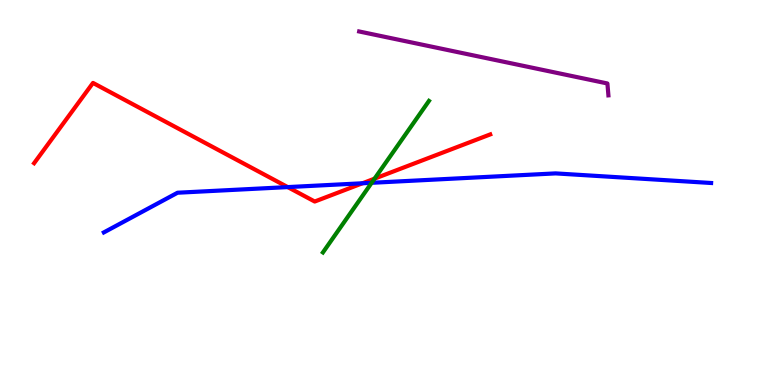[{'lines': ['blue', 'red'], 'intersections': [{'x': 3.71, 'y': 5.14}, {'x': 4.68, 'y': 5.24}]}, {'lines': ['green', 'red'], 'intersections': [{'x': 4.83, 'y': 5.36}]}, {'lines': ['purple', 'red'], 'intersections': []}, {'lines': ['blue', 'green'], 'intersections': [{'x': 4.8, 'y': 5.25}]}, {'lines': ['blue', 'purple'], 'intersections': []}, {'lines': ['green', 'purple'], 'intersections': []}]